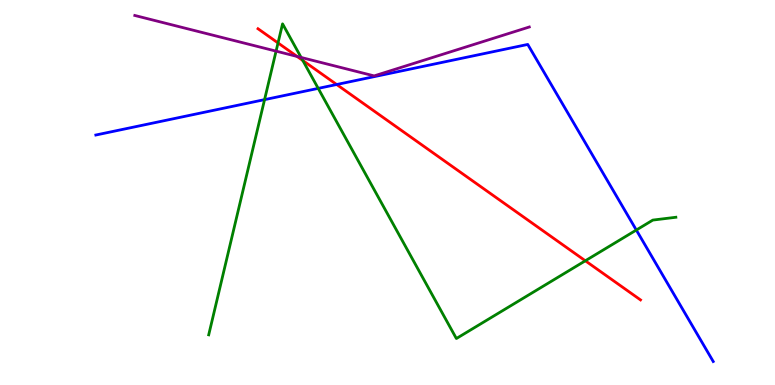[{'lines': ['blue', 'red'], 'intersections': [{'x': 4.34, 'y': 7.8}]}, {'lines': ['green', 'red'], 'intersections': [{'x': 3.59, 'y': 8.88}, {'x': 3.91, 'y': 8.43}, {'x': 7.55, 'y': 3.23}]}, {'lines': ['purple', 'red'], 'intersections': [{'x': 3.83, 'y': 8.53}]}, {'lines': ['blue', 'green'], 'intersections': [{'x': 3.41, 'y': 7.41}, {'x': 4.11, 'y': 7.7}, {'x': 8.21, 'y': 4.02}]}, {'lines': ['blue', 'purple'], 'intersections': []}, {'lines': ['green', 'purple'], 'intersections': [{'x': 3.56, 'y': 8.67}, {'x': 3.89, 'y': 8.51}]}]